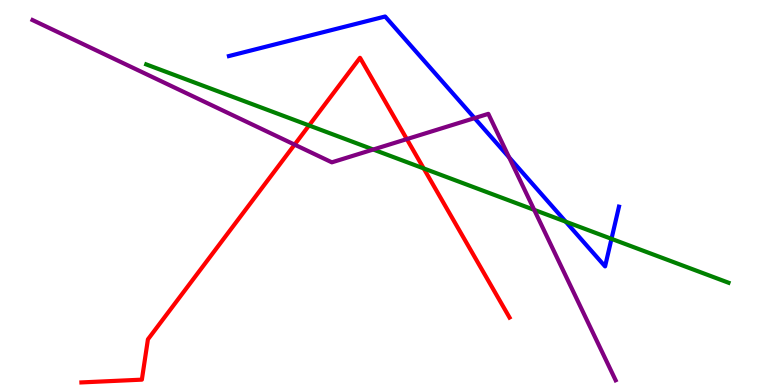[{'lines': ['blue', 'red'], 'intersections': []}, {'lines': ['green', 'red'], 'intersections': [{'x': 3.99, 'y': 6.74}, {'x': 5.47, 'y': 5.62}]}, {'lines': ['purple', 'red'], 'intersections': [{'x': 3.8, 'y': 6.24}, {'x': 5.25, 'y': 6.39}]}, {'lines': ['blue', 'green'], 'intersections': [{'x': 7.3, 'y': 4.24}, {'x': 7.89, 'y': 3.8}]}, {'lines': ['blue', 'purple'], 'intersections': [{'x': 6.12, 'y': 6.93}, {'x': 6.57, 'y': 5.91}]}, {'lines': ['green', 'purple'], 'intersections': [{'x': 4.82, 'y': 6.12}, {'x': 6.89, 'y': 4.55}]}]